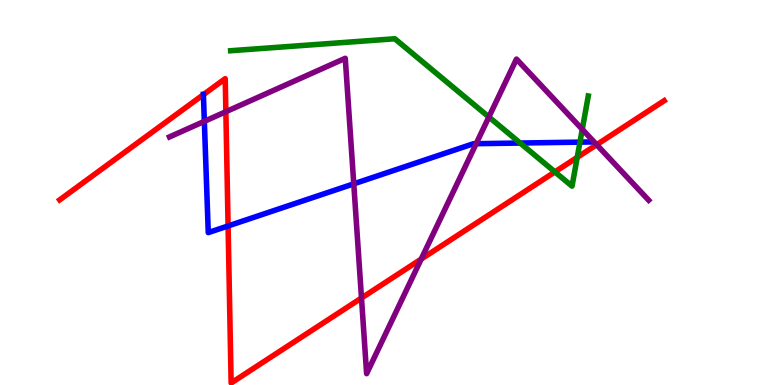[{'lines': ['blue', 'red'], 'intersections': [{'x': 2.62, 'y': 7.54}, {'x': 2.94, 'y': 4.13}]}, {'lines': ['green', 'red'], 'intersections': [{'x': 7.16, 'y': 5.53}, {'x': 7.45, 'y': 5.91}]}, {'lines': ['purple', 'red'], 'intersections': [{'x': 2.91, 'y': 7.1}, {'x': 4.66, 'y': 2.26}, {'x': 5.43, 'y': 3.27}, {'x': 7.7, 'y': 6.24}]}, {'lines': ['blue', 'green'], 'intersections': [{'x': 6.71, 'y': 6.28}, {'x': 7.48, 'y': 6.31}]}, {'lines': ['blue', 'purple'], 'intersections': [{'x': 2.64, 'y': 6.85}, {'x': 4.56, 'y': 5.22}, {'x': 6.14, 'y': 6.27}]}, {'lines': ['green', 'purple'], 'intersections': [{'x': 6.31, 'y': 6.96}, {'x': 7.51, 'y': 6.64}]}]